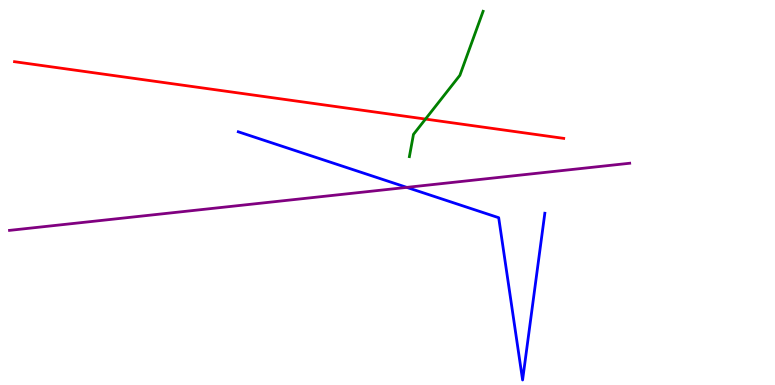[{'lines': ['blue', 'red'], 'intersections': []}, {'lines': ['green', 'red'], 'intersections': [{'x': 5.49, 'y': 6.91}]}, {'lines': ['purple', 'red'], 'intersections': []}, {'lines': ['blue', 'green'], 'intersections': []}, {'lines': ['blue', 'purple'], 'intersections': [{'x': 5.25, 'y': 5.13}]}, {'lines': ['green', 'purple'], 'intersections': []}]